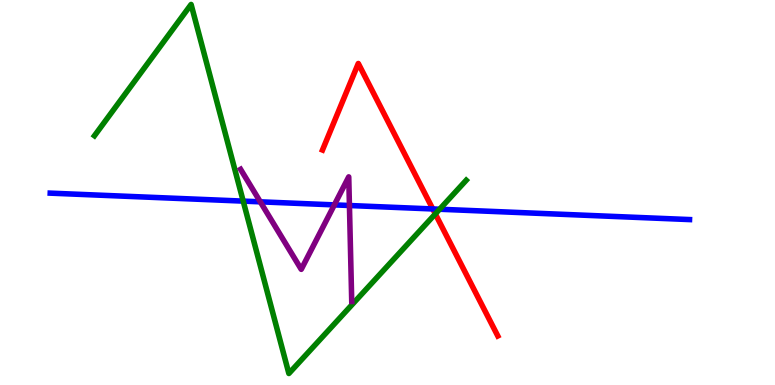[{'lines': ['blue', 'red'], 'intersections': [{'x': 5.58, 'y': 4.57}]}, {'lines': ['green', 'red'], 'intersections': [{'x': 5.62, 'y': 4.44}]}, {'lines': ['purple', 'red'], 'intersections': []}, {'lines': ['blue', 'green'], 'intersections': [{'x': 3.14, 'y': 4.78}, {'x': 5.67, 'y': 4.57}]}, {'lines': ['blue', 'purple'], 'intersections': [{'x': 3.36, 'y': 4.76}, {'x': 4.31, 'y': 4.68}, {'x': 4.51, 'y': 4.66}]}, {'lines': ['green', 'purple'], 'intersections': []}]